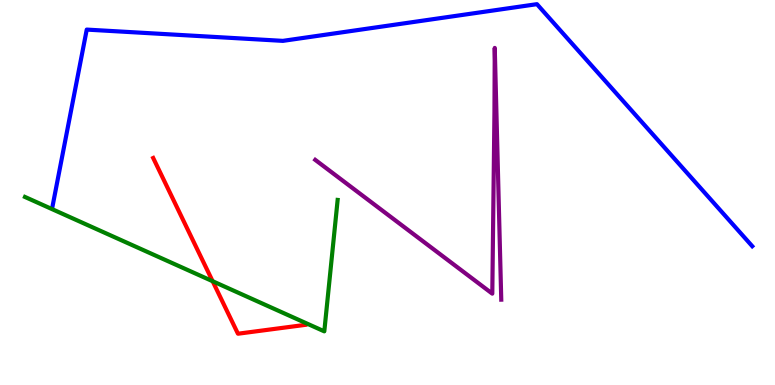[{'lines': ['blue', 'red'], 'intersections': []}, {'lines': ['green', 'red'], 'intersections': [{'x': 2.74, 'y': 2.7}]}, {'lines': ['purple', 'red'], 'intersections': []}, {'lines': ['blue', 'green'], 'intersections': []}, {'lines': ['blue', 'purple'], 'intersections': []}, {'lines': ['green', 'purple'], 'intersections': []}]